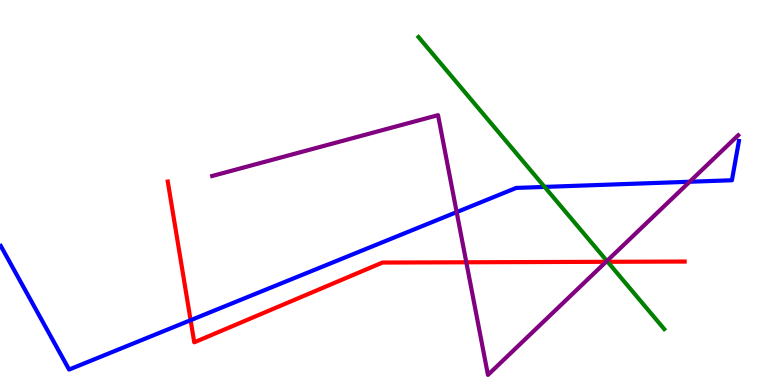[{'lines': ['blue', 'red'], 'intersections': [{'x': 2.46, 'y': 1.68}]}, {'lines': ['green', 'red'], 'intersections': [{'x': 7.84, 'y': 3.2}]}, {'lines': ['purple', 'red'], 'intersections': [{'x': 6.02, 'y': 3.19}, {'x': 7.82, 'y': 3.2}]}, {'lines': ['blue', 'green'], 'intersections': [{'x': 7.03, 'y': 5.15}]}, {'lines': ['blue', 'purple'], 'intersections': [{'x': 5.89, 'y': 4.49}, {'x': 8.9, 'y': 5.28}]}, {'lines': ['green', 'purple'], 'intersections': [{'x': 7.83, 'y': 3.22}]}]